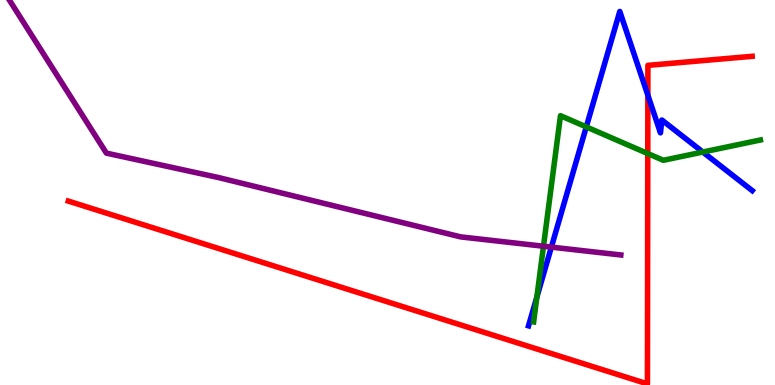[{'lines': ['blue', 'red'], 'intersections': [{'x': 8.36, 'y': 7.53}]}, {'lines': ['green', 'red'], 'intersections': [{'x': 8.36, 'y': 6.01}]}, {'lines': ['purple', 'red'], 'intersections': []}, {'lines': ['blue', 'green'], 'intersections': [{'x': 6.93, 'y': 2.28}, {'x': 7.56, 'y': 6.7}, {'x': 9.07, 'y': 6.05}]}, {'lines': ['blue', 'purple'], 'intersections': [{'x': 7.11, 'y': 3.58}]}, {'lines': ['green', 'purple'], 'intersections': [{'x': 7.01, 'y': 3.6}]}]